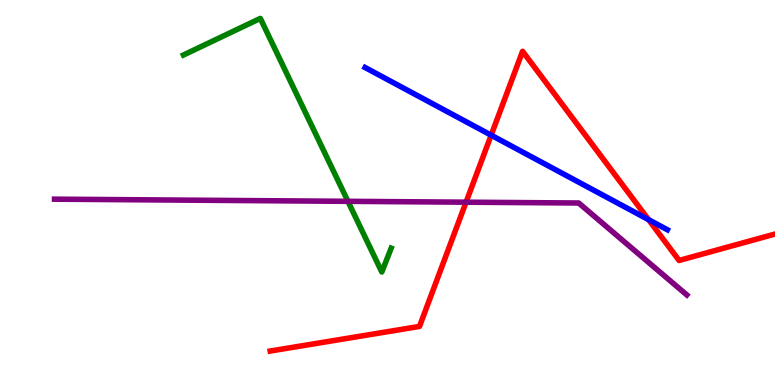[{'lines': ['blue', 'red'], 'intersections': [{'x': 6.34, 'y': 6.49}, {'x': 8.37, 'y': 4.29}]}, {'lines': ['green', 'red'], 'intersections': []}, {'lines': ['purple', 'red'], 'intersections': [{'x': 6.01, 'y': 4.75}]}, {'lines': ['blue', 'green'], 'intersections': []}, {'lines': ['blue', 'purple'], 'intersections': []}, {'lines': ['green', 'purple'], 'intersections': [{'x': 4.49, 'y': 4.77}]}]